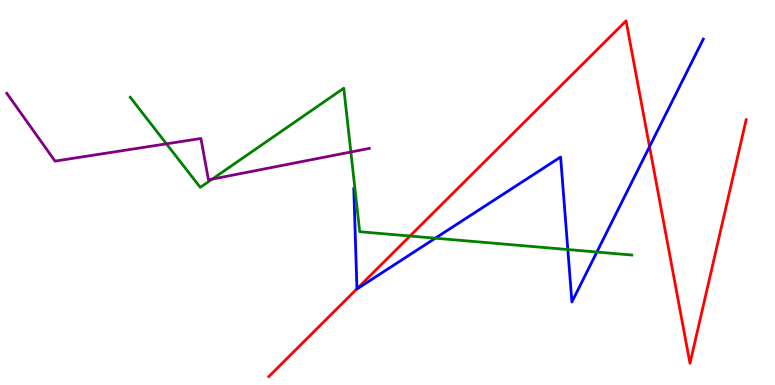[{'lines': ['blue', 'red'], 'intersections': [{'x': 4.61, 'y': 2.5}, {'x': 8.38, 'y': 6.19}]}, {'lines': ['green', 'red'], 'intersections': [{'x': 5.29, 'y': 3.87}]}, {'lines': ['purple', 'red'], 'intersections': []}, {'lines': ['blue', 'green'], 'intersections': [{'x': 5.62, 'y': 3.81}, {'x': 7.33, 'y': 3.52}, {'x': 7.7, 'y': 3.45}]}, {'lines': ['blue', 'purple'], 'intersections': []}, {'lines': ['green', 'purple'], 'intersections': [{'x': 2.15, 'y': 6.26}, {'x': 2.74, 'y': 5.35}, {'x': 4.53, 'y': 6.05}]}]